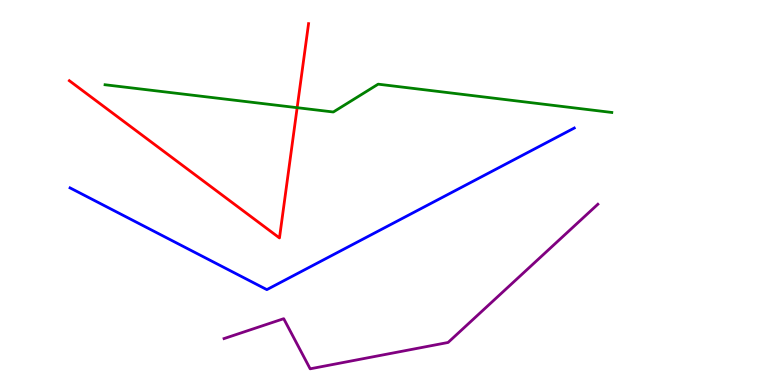[{'lines': ['blue', 'red'], 'intersections': []}, {'lines': ['green', 'red'], 'intersections': [{'x': 3.83, 'y': 7.2}]}, {'lines': ['purple', 'red'], 'intersections': []}, {'lines': ['blue', 'green'], 'intersections': []}, {'lines': ['blue', 'purple'], 'intersections': []}, {'lines': ['green', 'purple'], 'intersections': []}]